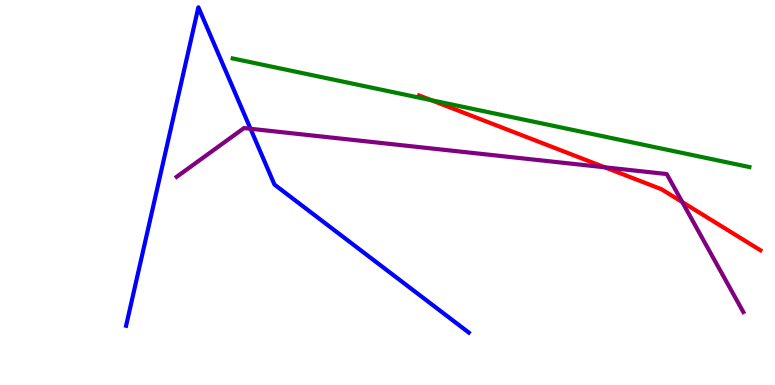[{'lines': ['blue', 'red'], 'intersections': []}, {'lines': ['green', 'red'], 'intersections': [{'x': 5.56, 'y': 7.4}]}, {'lines': ['purple', 'red'], 'intersections': [{'x': 7.8, 'y': 5.65}, {'x': 8.8, 'y': 4.75}]}, {'lines': ['blue', 'green'], 'intersections': []}, {'lines': ['blue', 'purple'], 'intersections': [{'x': 3.23, 'y': 6.66}]}, {'lines': ['green', 'purple'], 'intersections': []}]